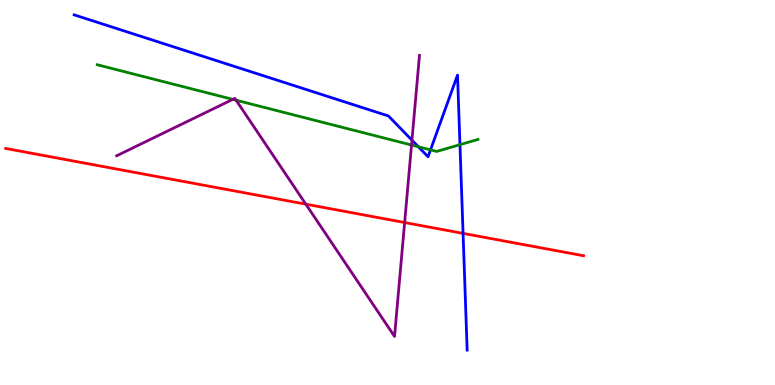[{'lines': ['blue', 'red'], 'intersections': [{'x': 5.98, 'y': 3.94}]}, {'lines': ['green', 'red'], 'intersections': []}, {'lines': ['purple', 'red'], 'intersections': [{'x': 3.95, 'y': 4.7}, {'x': 5.22, 'y': 4.22}]}, {'lines': ['blue', 'green'], 'intersections': [{'x': 5.4, 'y': 6.19}, {'x': 5.56, 'y': 6.11}, {'x': 5.93, 'y': 6.24}]}, {'lines': ['blue', 'purple'], 'intersections': [{'x': 5.32, 'y': 6.36}]}, {'lines': ['green', 'purple'], 'intersections': [{'x': 3.0, 'y': 7.42}, {'x': 3.05, 'y': 7.4}, {'x': 5.31, 'y': 6.23}]}]